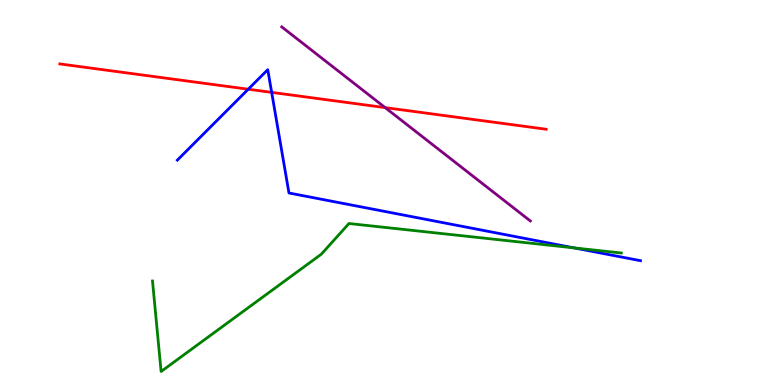[{'lines': ['blue', 'red'], 'intersections': [{'x': 3.2, 'y': 7.68}, {'x': 3.51, 'y': 7.6}]}, {'lines': ['green', 'red'], 'intersections': []}, {'lines': ['purple', 'red'], 'intersections': [{'x': 4.97, 'y': 7.2}]}, {'lines': ['blue', 'green'], 'intersections': [{'x': 7.41, 'y': 3.56}]}, {'lines': ['blue', 'purple'], 'intersections': []}, {'lines': ['green', 'purple'], 'intersections': []}]